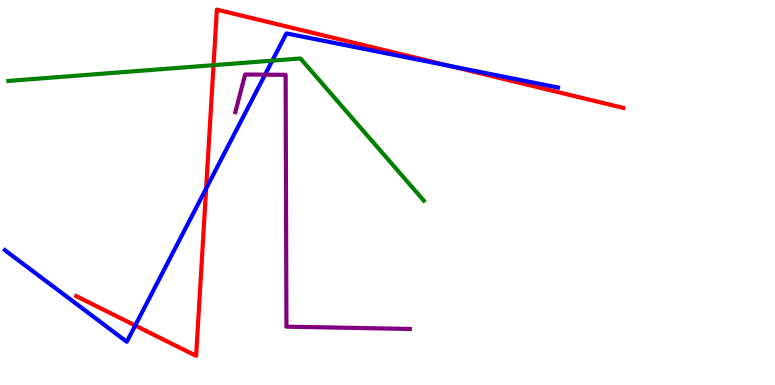[{'lines': ['blue', 'red'], 'intersections': [{'x': 1.74, 'y': 1.55}, {'x': 2.66, 'y': 5.1}, {'x': 5.81, 'y': 8.29}]}, {'lines': ['green', 'red'], 'intersections': [{'x': 2.76, 'y': 8.31}]}, {'lines': ['purple', 'red'], 'intersections': []}, {'lines': ['blue', 'green'], 'intersections': [{'x': 3.51, 'y': 8.42}]}, {'lines': ['blue', 'purple'], 'intersections': [{'x': 3.42, 'y': 8.06}]}, {'lines': ['green', 'purple'], 'intersections': []}]